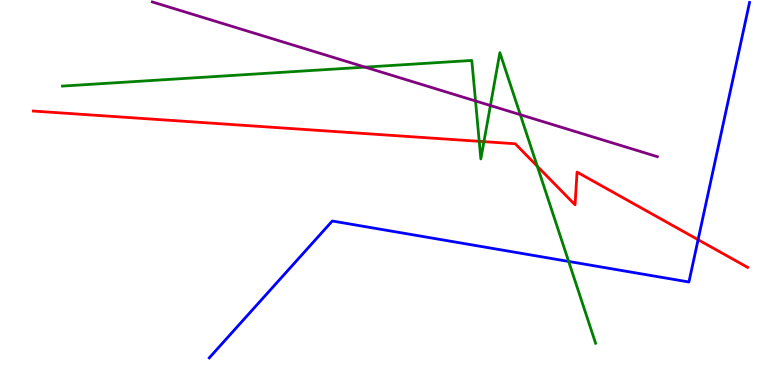[{'lines': ['blue', 'red'], 'intersections': [{'x': 9.01, 'y': 3.77}]}, {'lines': ['green', 'red'], 'intersections': [{'x': 6.18, 'y': 6.33}, {'x': 6.24, 'y': 6.32}, {'x': 6.93, 'y': 5.68}]}, {'lines': ['purple', 'red'], 'intersections': []}, {'lines': ['blue', 'green'], 'intersections': [{'x': 7.34, 'y': 3.21}]}, {'lines': ['blue', 'purple'], 'intersections': []}, {'lines': ['green', 'purple'], 'intersections': [{'x': 4.71, 'y': 8.26}, {'x': 6.14, 'y': 7.38}, {'x': 6.33, 'y': 7.26}, {'x': 6.71, 'y': 7.02}]}]